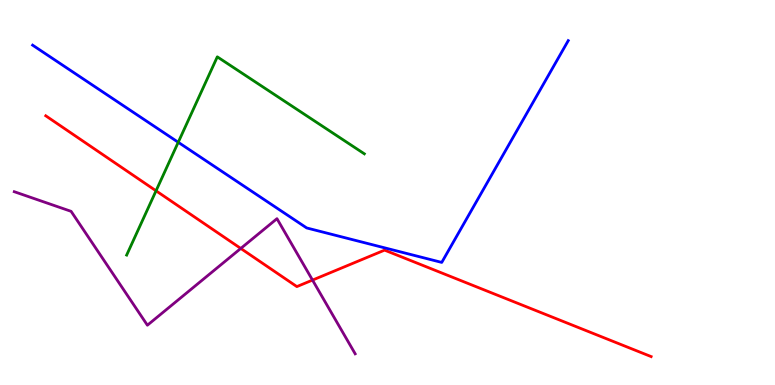[{'lines': ['blue', 'red'], 'intersections': []}, {'lines': ['green', 'red'], 'intersections': [{'x': 2.01, 'y': 5.04}]}, {'lines': ['purple', 'red'], 'intersections': [{'x': 3.11, 'y': 3.55}, {'x': 4.03, 'y': 2.72}]}, {'lines': ['blue', 'green'], 'intersections': [{'x': 2.3, 'y': 6.3}]}, {'lines': ['blue', 'purple'], 'intersections': []}, {'lines': ['green', 'purple'], 'intersections': []}]